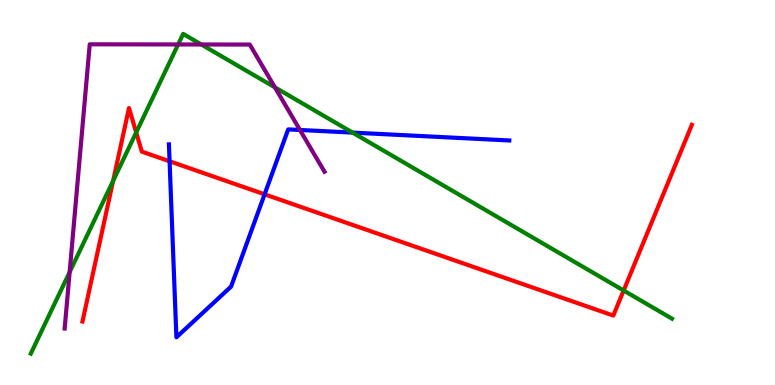[{'lines': ['blue', 'red'], 'intersections': [{'x': 2.19, 'y': 5.81}, {'x': 3.41, 'y': 4.95}]}, {'lines': ['green', 'red'], 'intersections': [{'x': 1.46, 'y': 5.3}, {'x': 1.76, 'y': 6.56}, {'x': 8.05, 'y': 2.45}]}, {'lines': ['purple', 'red'], 'intersections': []}, {'lines': ['blue', 'green'], 'intersections': [{'x': 4.55, 'y': 6.56}]}, {'lines': ['blue', 'purple'], 'intersections': [{'x': 3.87, 'y': 6.62}]}, {'lines': ['green', 'purple'], 'intersections': [{'x': 0.899, 'y': 2.93}, {'x': 2.3, 'y': 8.85}, {'x': 2.6, 'y': 8.84}, {'x': 3.55, 'y': 7.73}]}]